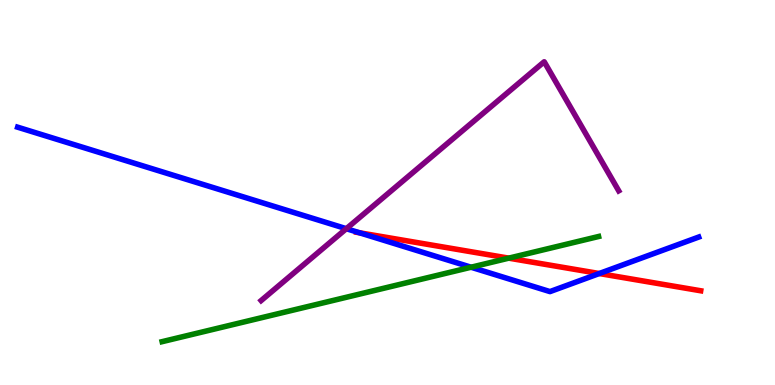[{'lines': ['blue', 'red'], 'intersections': [{'x': 4.64, 'y': 3.95}, {'x': 7.73, 'y': 2.9}]}, {'lines': ['green', 'red'], 'intersections': [{'x': 6.56, 'y': 3.29}]}, {'lines': ['purple', 'red'], 'intersections': []}, {'lines': ['blue', 'green'], 'intersections': [{'x': 6.08, 'y': 3.06}]}, {'lines': ['blue', 'purple'], 'intersections': [{'x': 4.47, 'y': 4.06}]}, {'lines': ['green', 'purple'], 'intersections': []}]